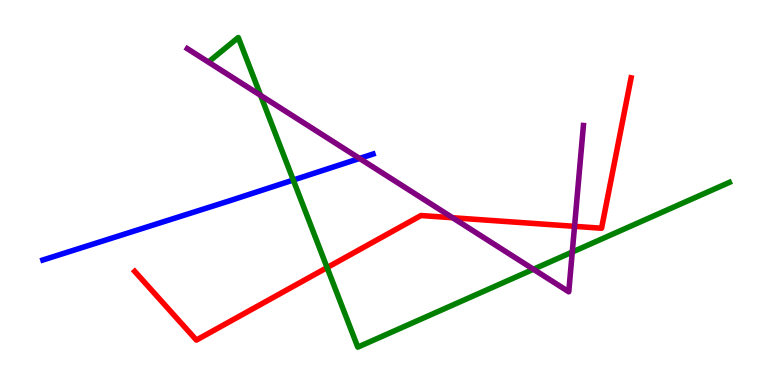[{'lines': ['blue', 'red'], 'intersections': []}, {'lines': ['green', 'red'], 'intersections': [{'x': 4.22, 'y': 3.05}]}, {'lines': ['purple', 'red'], 'intersections': [{'x': 5.84, 'y': 4.34}, {'x': 7.41, 'y': 4.12}]}, {'lines': ['blue', 'green'], 'intersections': [{'x': 3.78, 'y': 5.32}]}, {'lines': ['blue', 'purple'], 'intersections': [{'x': 4.64, 'y': 5.88}]}, {'lines': ['green', 'purple'], 'intersections': [{'x': 3.36, 'y': 7.52}, {'x': 6.88, 'y': 3.01}, {'x': 7.38, 'y': 3.45}]}]